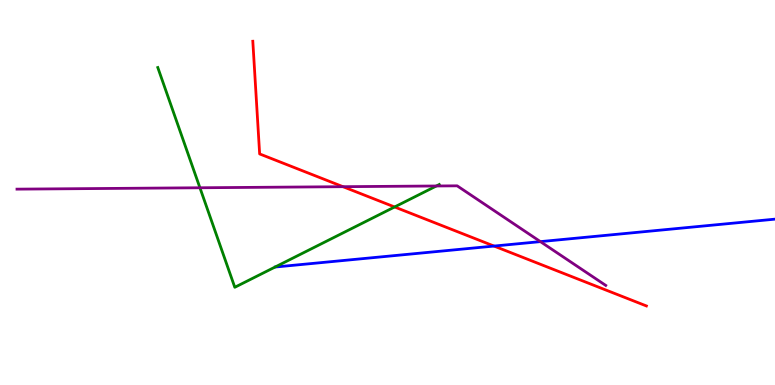[{'lines': ['blue', 'red'], 'intersections': [{'x': 6.37, 'y': 3.61}]}, {'lines': ['green', 'red'], 'intersections': [{'x': 5.09, 'y': 4.62}]}, {'lines': ['purple', 'red'], 'intersections': [{'x': 4.43, 'y': 5.15}]}, {'lines': ['blue', 'green'], 'intersections': []}, {'lines': ['blue', 'purple'], 'intersections': [{'x': 6.97, 'y': 3.72}]}, {'lines': ['green', 'purple'], 'intersections': [{'x': 2.58, 'y': 5.12}, {'x': 5.63, 'y': 5.17}]}]